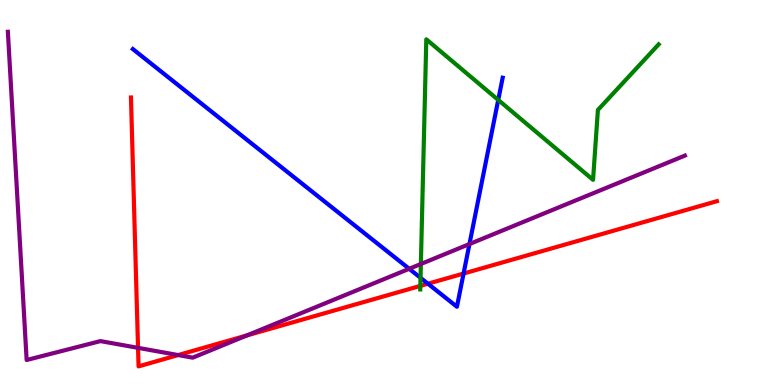[{'lines': ['blue', 'red'], 'intersections': [{'x': 5.52, 'y': 2.63}, {'x': 5.98, 'y': 2.89}]}, {'lines': ['green', 'red'], 'intersections': [{'x': 5.42, 'y': 2.57}]}, {'lines': ['purple', 'red'], 'intersections': [{'x': 1.78, 'y': 0.965}, {'x': 2.3, 'y': 0.778}, {'x': 3.19, 'y': 1.29}]}, {'lines': ['blue', 'green'], 'intersections': [{'x': 5.43, 'y': 2.78}, {'x': 6.43, 'y': 7.4}]}, {'lines': ['blue', 'purple'], 'intersections': [{'x': 5.28, 'y': 3.02}, {'x': 6.06, 'y': 3.66}]}, {'lines': ['green', 'purple'], 'intersections': [{'x': 5.43, 'y': 3.14}]}]